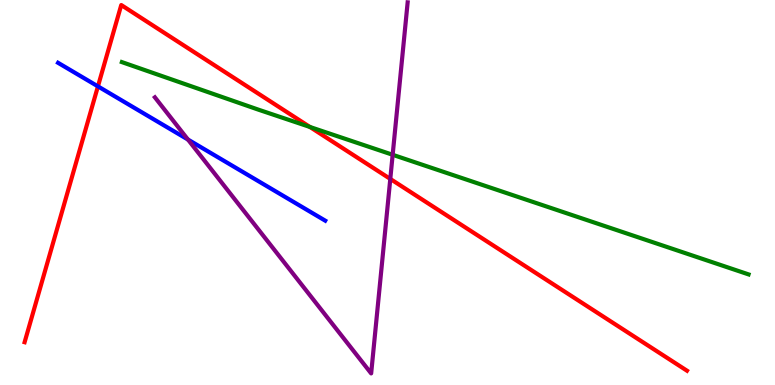[{'lines': ['blue', 'red'], 'intersections': [{'x': 1.26, 'y': 7.76}]}, {'lines': ['green', 'red'], 'intersections': [{'x': 4.0, 'y': 6.7}]}, {'lines': ['purple', 'red'], 'intersections': [{'x': 5.04, 'y': 5.35}]}, {'lines': ['blue', 'green'], 'intersections': []}, {'lines': ['blue', 'purple'], 'intersections': [{'x': 2.43, 'y': 6.38}]}, {'lines': ['green', 'purple'], 'intersections': [{'x': 5.07, 'y': 5.98}]}]